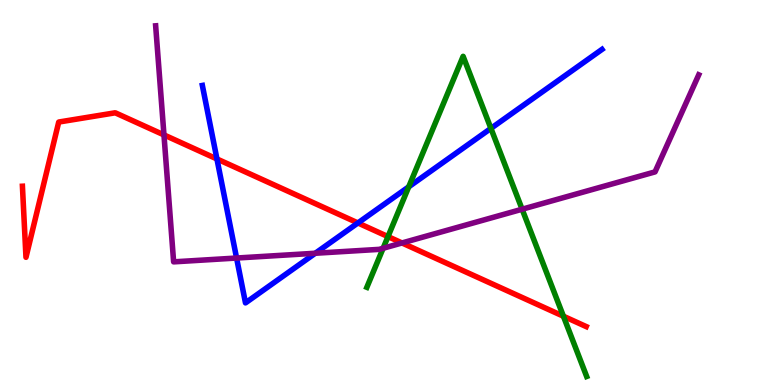[{'lines': ['blue', 'red'], 'intersections': [{'x': 2.8, 'y': 5.87}, {'x': 4.62, 'y': 4.21}]}, {'lines': ['green', 'red'], 'intersections': [{'x': 5.01, 'y': 3.85}, {'x': 7.27, 'y': 1.79}]}, {'lines': ['purple', 'red'], 'intersections': [{'x': 2.12, 'y': 6.5}, {'x': 5.19, 'y': 3.69}]}, {'lines': ['blue', 'green'], 'intersections': [{'x': 5.27, 'y': 5.15}, {'x': 6.33, 'y': 6.67}]}, {'lines': ['blue', 'purple'], 'intersections': [{'x': 3.05, 'y': 3.3}, {'x': 4.07, 'y': 3.42}]}, {'lines': ['green', 'purple'], 'intersections': [{'x': 4.94, 'y': 3.55}, {'x': 6.74, 'y': 4.57}]}]